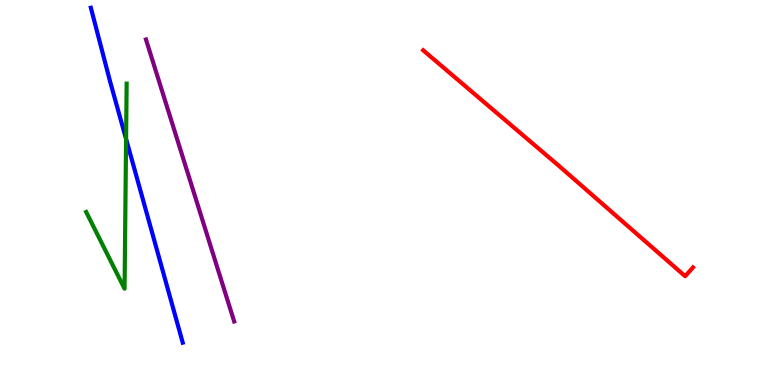[{'lines': ['blue', 'red'], 'intersections': []}, {'lines': ['green', 'red'], 'intersections': []}, {'lines': ['purple', 'red'], 'intersections': []}, {'lines': ['blue', 'green'], 'intersections': [{'x': 1.63, 'y': 6.39}]}, {'lines': ['blue', 'purple'], 'intersections': []}, {'lines': ['green', 'purple'], 'intersections': []}]